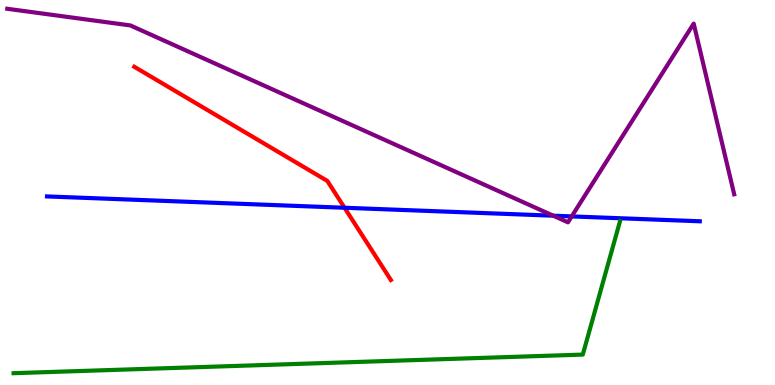[{'lines': ['blue', 'red'], 'intersections': [{'x': 4.45, 'y': 4.6}]}, {'lines': ['green', 'red'], 'intersections': []}, {'lines': ['purple', 'red'], 'intersections': []}, {'lines': ['blue', 'green'], 'intersections': []}, {'lines': ['blue', 'purple'], 'intersections': [{'x': 7.14, 'y': 4.4}, {'x': 7.38, 'y': 4.38}]}, {'lines': ['green', 'purple'], 'intersections': []}]